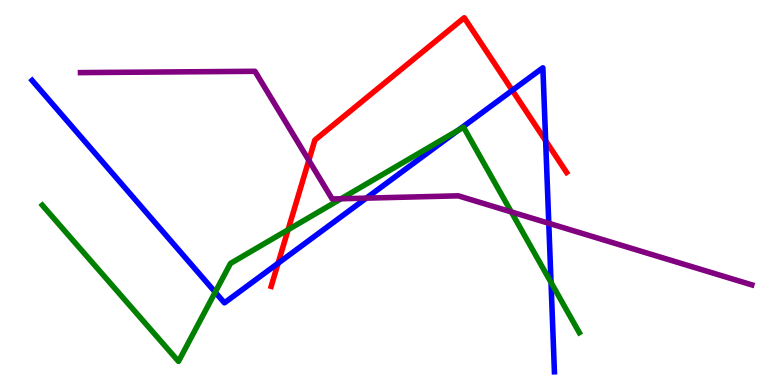[{'lines': ['blue', 'red'], 'intersections': [{'x': 3.59, 'y': 3.16}, {'x': 6.61, 'y': 7.65}, {'x': 7.04, 'y': 6.34}]}, {'lines': ['green', 'red'], 'intersections': [{'x': 3.72, 'y': 4.03}]}, {'lines': ['purple', 'red'], 'intersections': [{'x': 3.98, 'y': 5.83}]}, {'lines': ['blue', 'green'], 'intersections': [{'x': 2.78, 'y': 2.41}, {'x': 5.91, 'y': 6.62}, {'x': 7.11, 'y': 2.66}]}, {'lines': ['blue', 'purple'], 'intersections': [{'x': 4.73, 'y': 4.85}, {'x': 7.08, 'y': 4.2}]}, {'lines': ['green', 'purple'], 'intersections': [{'x': 4.4, 'y': 4.84}, {'x': 6.6, 'y': 4.5}]}]